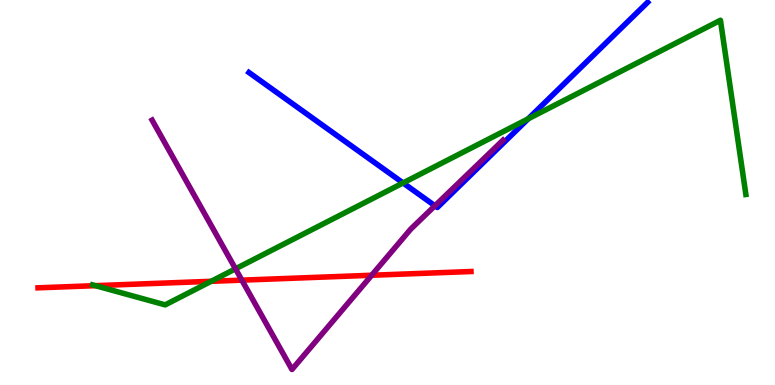[{'lines': ['blue', 'red'], 'intersections': []}, {'lines': ['green', 'red'], 'intersections': [{'x': 1.23, 'y': 2.58}, {'x': 2.72, 'y': 2.69}]}, {'lines': ['purple', 'red'], 'intersections': [{'x': 3.12, 'y': 2.72}, {'x': 4.8, 'y': 2.85}]}, {'lines': ['blue', 'green'], 'intersections': [{'x': 5.2, 'y': 5.25}, {'x': 6.82, 'y': 6.91}]}, {'lines': ['blue', 'purple'], 'intersections': [{'x': 5.61, 'y': 4.66}]}, {'lines': ['green', 'purple'], 'intersections': [{'x': 3.04, 'y': 3.02}]}]